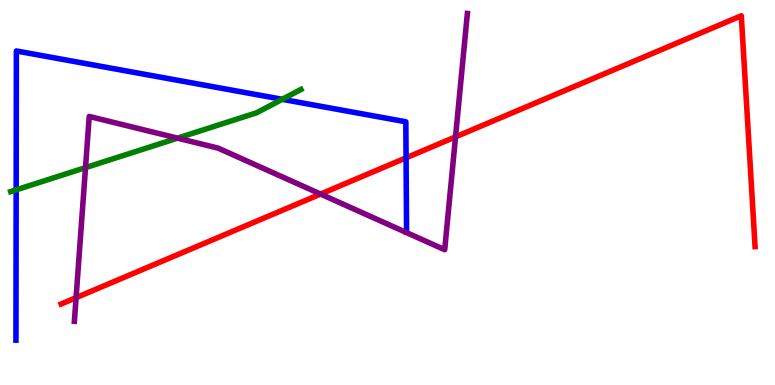[{'lines': ['blue', 'red'], 'intersections': [{'x': 5.24, 'y': 5.9}]}, {'lines': ['green', 'red'], 'intersections': []}, {'lines': ['purple', 'red'], 'intersections': [{'x': 0.982, 'y': 2.27}, {'x': 4.14, 'y': 4.96}, {'x': 5.88, 'y': 6.44}]}, {'lines': ['blue', 'green'], 'intersections': [{'x': 0.209, 'y': 5.07}, {'x': 3.64, 'y': 7.42}]}, {'lines': ['blue', 'purple'], 'intersections': []}, {'lines': ['green', 'purple'], 'intersections': [{'x': 1.1, 'y': 5.65}, {'x': 2.29, 'y': 6.41}]}]